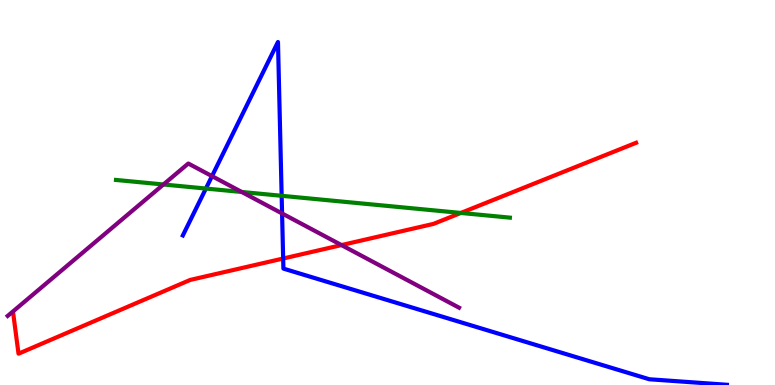[{'lines': ['blue', 'red'], 'intersections': [{'x': 3.65, 'y': 3.29}]}, {'lines': ['green', 'red'], 'intersections': [{'x': 5.95, 'y': 4.47}]}, {'lines': ['purple', 'red'], 'intersections': [{'x': 4.41, 'y': 3.63}]}, {'lines': ['blue', 'green'], 'intersections': [{'x': 2.66, 'y': 5.1}, {'x': 3.63, 'y': 4.91}]}, {'lines': ['blue', 'purple'], 'intersections': [{'x': 2.74, 'y': 5.42}, {'x': 3.64, 'y': 4.46}]}, {'lines': ['green', 'purple'], 'intersections': [{'x': 2.11, 'y': 5.21}, {'x': 3.12, 'y': 5.01}]}]